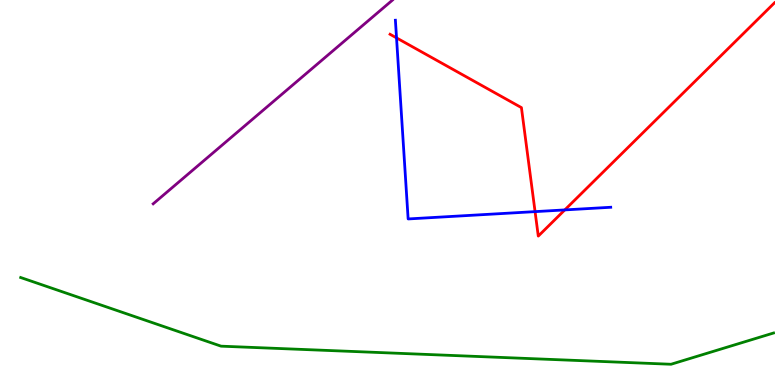[{'lines': ['blue', 'red'], 'intersections': [{'x': 5.12, 'y': 9.02}, {'x': 6.9, 'y': 4.5}, {'x': 7.29, 'y': 4.55}]}, {'lines': ['green', 'red'], 'intersections': []}, {'lines': ['purple', 'red'], 'intersections': []}, {'lines': ['blue', 'green'], 'intersections': []}, {'lines': ['blue', 'purple'], 'intersections': []}, {'lines': ['green', 'purple'], 'intersections': []}]